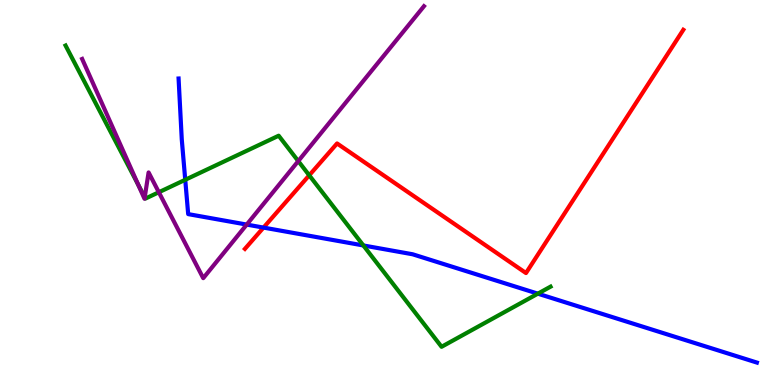[{'lines': ['blue', 'red'], 'intersections': [{'x': 3.4, 'y': 4.09}]}, {'lines': ['green', 'red'], 'intersections': [{'x': 3.99, 'y': 5.45}]}, {'lines': ['purple', 'red'], 'intersections': []}, {'lines': ['blue', 'green'], 'intersections': [{'x': 2.39, 'y': 5.33}, {'x': 4.69, 'y': 3.62}, {'x': 6.94, 'y': 2.37}]}, {'lines': ['blue', 'purple'], 'intersections': [{'x': 3.18, 'y': 4.17}]}, {'lines': ['green', 'purple'], 'intersections': [{'x': 1.78, 'y': 5.2}, {'x': 1.87, 'y': 4.88}, {'x': 2.05, 'y': 5.01}, {'x': 3.85, 'y': 5.82}]}]